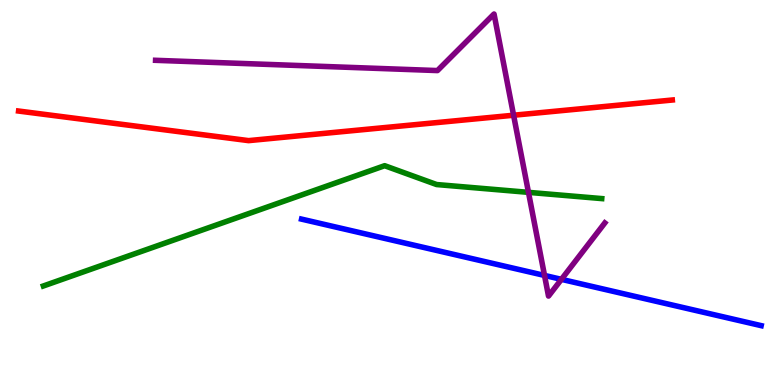[{'lines': ['blue', 'red'], 'intersections': []}, {'lines': ['green', 'red'], 'intersections': []}, {'lines': ['purple', 'red'], 'intersections': [{'x': 6.63, 'y': 7.01}]}, {'lines': ['blue', 'green'], 'intersections': []}, {'lines': ['blue', 'purple'], 'intersections': [{'x': 7.03, 'y': 2.85}, {'x': 7.24, 'y': 2.74}]}, {'lines': ['green', 'purple'], 'intersections': [{'x': 6.82, 'y': 5.0}]}]